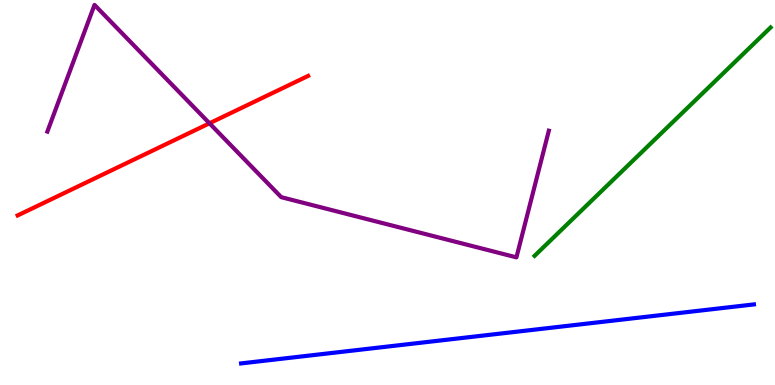[{'lines': ['blue', 'red'], 'intersections': []}, {'lines': ['green', 'red'], 'intersections': []}, {'lines': ['purple', 'red'], 'intersections': [{'x': 2.7, 'y': 6.8}]}, {'lines': ['blue', 'green'], 'intersections': []}, {'lines': ['blue', 'purple'], 'intersections': []}, {'lines': ['green', 'purple'], 'intersections': []}]